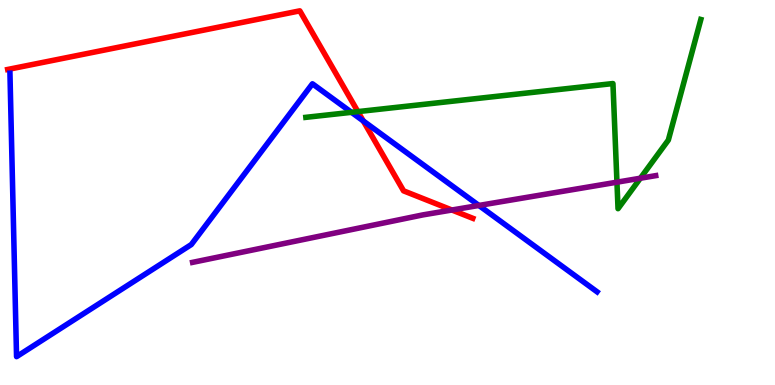[{'lines': ['blue', 'red'], 'intersections': [{'x': 4.69, 'y': 6.86}]}, {'lines': ['green', 'red'], 'intersections': [{'x': 4.62, 'y': 7.1}]}, {'lines': ['purple', 'red'], 'intersections': [{'x': 5.83, 'y': 4.55}]}, {'lines': ['blue', 'green'], 'intersections': [{'x': 4.54, 'y': 7.08}]}, {'lines': ['blue', 'purple'], 'intersections': [{'x': 6.18, 'y': 4.66}]}, {'lines': ['green', 'purple'], 'intersections': [{'x': 7.96, 'y': 5.27}, {'x': 8.26, 'y': 5.37}]}]